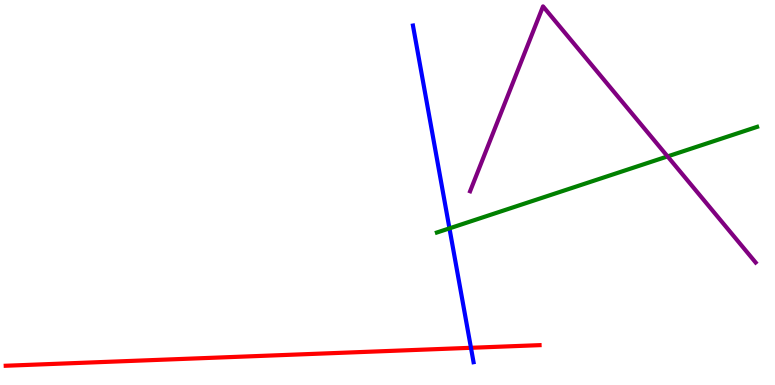[{'lines': ['blue', 'red'], 'intersections': [{'x': 6.08, 'y': 0.966}]}, {'lines': ['green', 'red'], 'intersections': []}, {'lines': ['purple', 'red'], 'intersections': []}, {'lines': ['blue', 'green'], 'intersections': [{'x': 5.8, 'y': 4.07}]}, {'lines': ['blue', 'purple'], 'intersections': []}, {'lines': ['green', 'purple'], 'intersections': [{'x': 8.61, 'y': 5.94}]}]